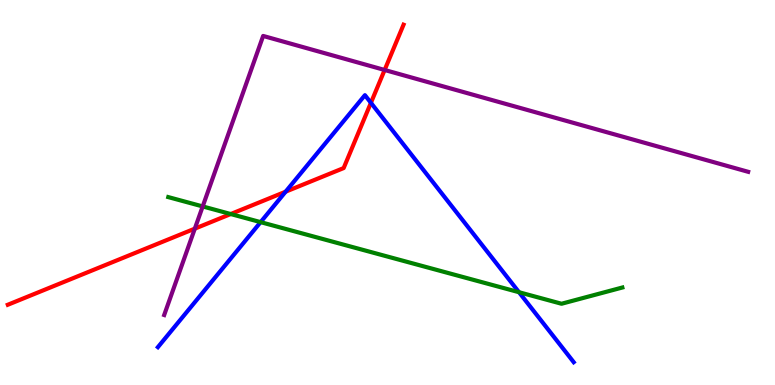[{'lines': ['blue', 'red'], 'intersections': [{'x': 3.69, 'y': 5.02}, {'x': 4.79, 'y': 7.33}]}, {'lines': ['green', 'red'], 'intersections': [{'x': 2.98, 'y': 4.44}]}, {'lines': ['purple', 'red'], 'intersections': [{'x': 2.51, 'y': 4.06}, {'x': 4.96, 'y': 8.18}]}, {'lines': ['blue', 'green'], 'intersections': [{'x': 3.36, 'y': 4.23}, {'x': 6.7, 'y': 2.41}]}, {'lines': ['blue', 'purple'], 'intersections': []}, {'lines': ['green', 'purple'], 'intersections': [{'x': 2.62, 'y': 4.64}]}]